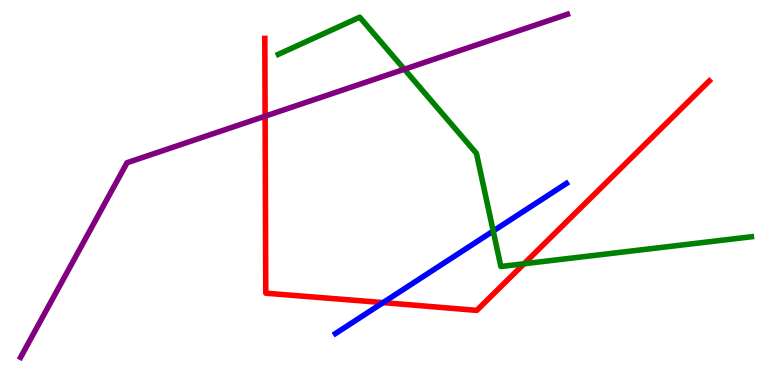[{'lines': ['blue', 'red'], 'intersections': [{'x': 4.94, 'y': 2.14}]}, {'lines': ['green', 'red'], 'intersections': [{'x': 6.76, 'y': 3.15}]}, {'lines': ['purple', 'red'], 'intersections': [{'x': 3.42, 'y': 6.98}]}, {'lines': ['blue', 'green'], 'intersections': [{'x': 6.36, 'y': 4.0}]}, {'lines': ['blue', 'purple'], 'intersections': []}, {'lines': ['green', 'purple'], 'intersections': [{'x': 5.22, 'y': 8.2}]}]